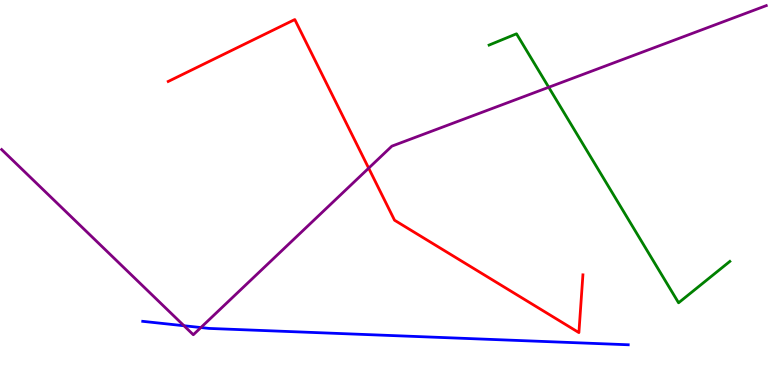[{'lines': ['blue', 'red'], 'intersections': []}, {'lines': ['green', 'red'], 'intersections': []}, {'lines': ['purple', 'red'], 'intersections': [{'x': 4.76, 'y': 5.63}]}, {'lines': ['blue', 'green'], 'intersections': []}, {'lines': ['blue', 'purple'], 'intersections': [{'x': 2.37, 'y': 1.54}, {'x': 2.59, 'y': 1.49}]}, {'lines': ['green', 'purple'], 'intersections': [{'x': 7.08, 'y': 7.73}]}]